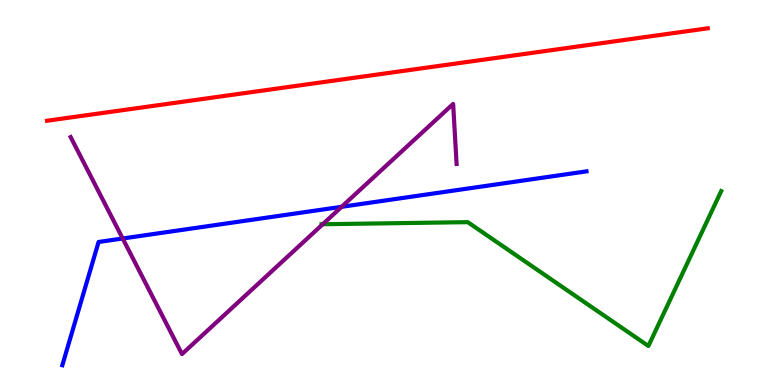[{'lines': ['blue', 'red'], 'intersections': []}, {'lines': ['green', 'red'], 'intersections': []}, {'lines': ['purple', 'red'], 'intersections': []}, {'lines': ['blue', 'green'], 'intersections': []}, {'lines': ['blue', 'purple'], 'intersections': [{'x': 1.58, 'y': 3.81}, {'x': 4.41, 'y': 4.63}]}, {'lines': ['green', 'purple'], 'intersections': [{'x': 4.16, 'y': 4.18}]}]